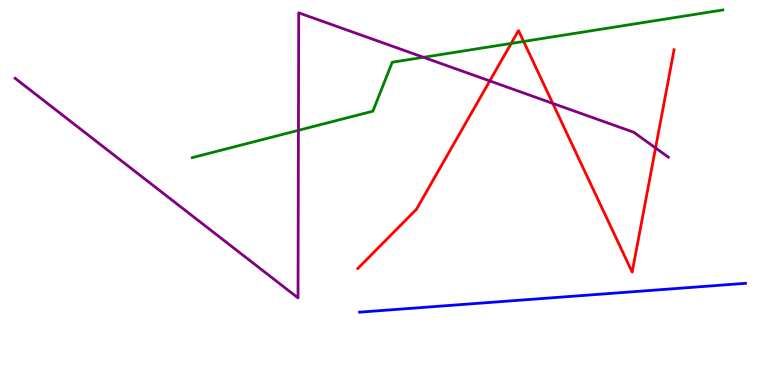[{'lines': ['blue', 'red'], 'intersections': []}, {'lines': ['green', 'red'], 'intersections': [{'x': 6.6, 'y': 8.87}, {'x': 6.76, 'y': 8.92}]}, {'lines': ['purple', 'red'], 'intersections': [{'x': 6.32, 'y': 7.9}, {'x': 7.13, 'y': 7.31}, {'x': 8.46, 'y': 6.16}]}, {'lines': ['blue', 'green'], 'intersections': []}, {'lines': ['blue', 'purple'], 'intersections': []}, {'lines': ['green', 'purple'], 'intersections': [{'x': 3.85, 'y': 6.61}, {'x': 5.46, 'y': 8.51}]}]